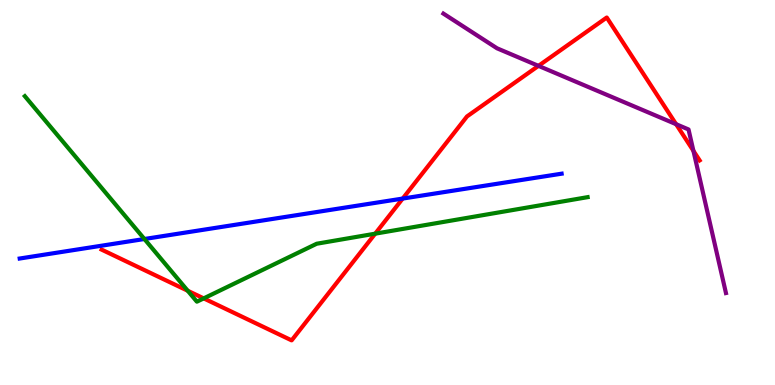[{'lines': ['blue', 'red'], 'intersections': [{'x': 5.2, 'y': 4.84}]}, {'lines': ['green', 'red'], 'intersections': [{'x': 2.42, 'y': 2.45}, {'x': 2.63, 'y': 2.25}, {'x': 4.84, 'y': 3.93}]}, {'lines': ['purple', 'red'], 'intersections': [{'x': 6.95, 'y': 8.29}, {'x': 8.72, 'y': 6.77}, {'x': 8.95, 'y': 6.08}]}, {'lines': ['blue', 'green'], 'intersections': [{'x': 1.86, 'y': 3.79}]}, {'lines': ['blue', 'purple'], 'intersections': []}, {'lines': ['green', 'purple'], 'intersections': []}]